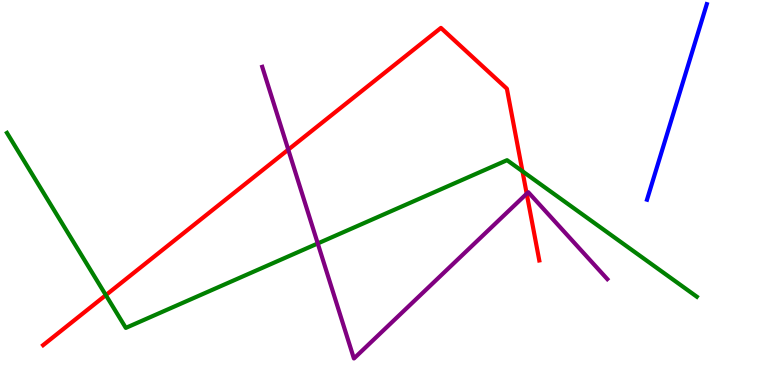[{'lines': ['blue', 'red'], 'intersections': []}, {'lines': ['green', 'red'], 'intersections': [{'x': 1.37, 'y': 2.33}, {'x': 6.74, 'y': 5.55}]}, {'lines': ['purple', 'red'], 'intersections': [{'x': 3.72, 'y': 6.11}, {'x': 6.8, 'y': 4.97}]}, {'lines': ['blue', 'green'], 'intersections': []}, {'lines': ['blue', 'purple'], 'intersections': []}, {'lines': ['green', 'purple'], 'intersections': [{'x': 4.1, 'y': 3.68}]}]